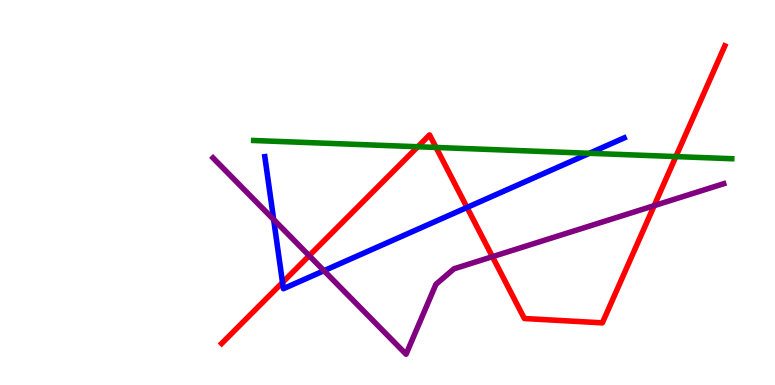[{'lines': ['blue', 'red'], 'intersections': [{'x': 3.65, 'y': 2.66}, {'x': 6.03, 'y': 4.61}]}, {'lines': ['green', 'red'], 'intersections': [{'x': 5.39, 'y': 6.19}, {'x': 5.63, 'y': 6.17}, {'x': 8.72, 'y': 5.93}]}, {'lines': ['purple', 'red'], 'intersections': [{'x': 3.99, 'y': 3.36}, {'x': 6.35, 'y': 3.33}, {'x': 8.44, 'y': 4.66}]}, {'lines': ['blue', 'green'], 'intersections': [{'x': 7.61, 'y': 6.02}]}, {'lines': ['blue', 'purple'], 'intersections': [{'x': 3.53, 'y': 4.3}, {'x': 4.18, 'y': 2.97}]}, {'lines': ['green', 'purple'], 'intersections': []}]